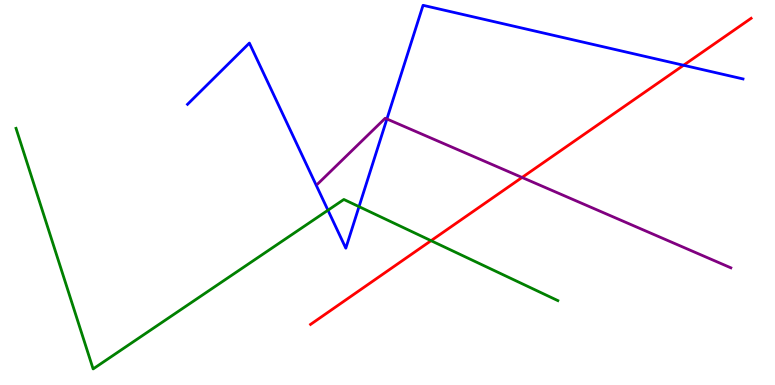[{'lines': ['blue', 'red'], 'intersections': [{'x': 8.82, 'y': 8.31}]}, {'lines': ['green', 'red'], 'intersections': [{'x': 5.56, 'y': 3.75}]}, {'lines': ['purple', 'red'], 'intersections': [{'x': 6.74, 'y': 5.39}]}, {'lines': ['blue', 'green'], 'intersections': [{'x': 4.23, 'y': 4.54}, {'x': 4.63, 'y': 4.63}]}, {'lines': ['blue', 'purple'], 'intersections': [{'x': 4.99, 'y': 6.91}]}, {'lines': ['green', 'purple'], 'intersections': []}]